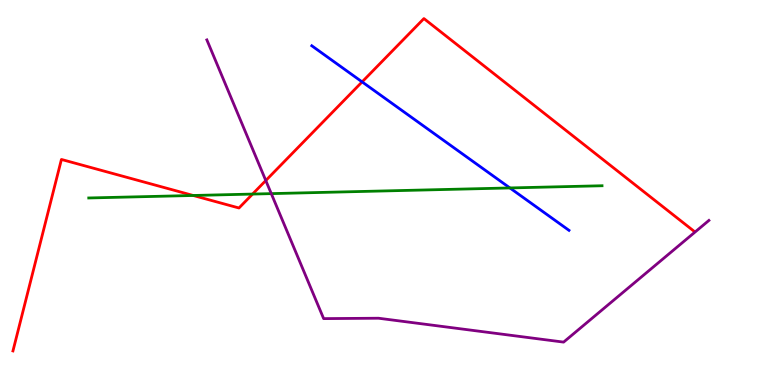[{'lines': ['blue', 'red'], 'intersections': [{'x': 4.67, 'y': 7.87}]}, {'lines': ['green', 'red'], 'intersections': [{'x': 2.49, 'y': 4.92}, {'x': 3.26, 'y': 4.96}]}, {'lines': ['purple', 'red'], 'intersections': [{'x': 3.43, 'y': 5.31}]}, {'lines': ['blue', 'green'], 'intersections': [{'x': 6.58, 'y': 5.12}]}, {'lines': ['blue', 'purple'], 'intersections': []}, {'lines': ['green', 'purple'], 'intersections': [{'x': 3.5, 'y': 4.97}]}]